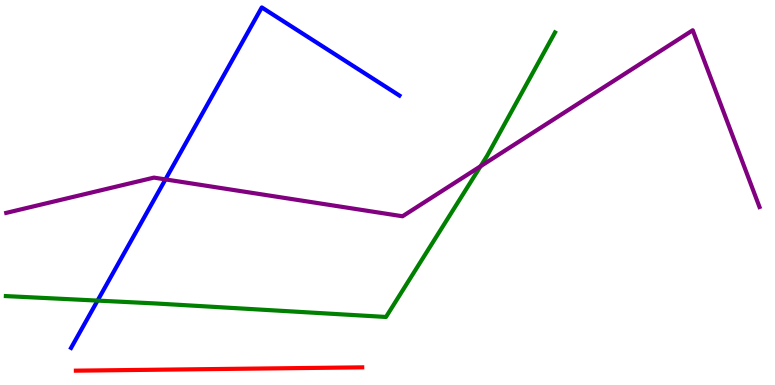[{'lines': ['blue', 'red'], 'intersections': []}, {'lines': ['green', 'red'], 'intersections': []}, {'lines': ['purple', 'red'], 'intersections': []}, {'lines': ['blue', 'green'], 'intersections': [{'x': 1.26, 'y': 2.19}]}, {'lines': ['blue', 'purple'], 'intersections': [{'x': 2.13, 'y': 5.34}]}, {'lines': ['green', 'purple'], 'intersections': [{'x': 6.2, 'y': 5.68}]}]